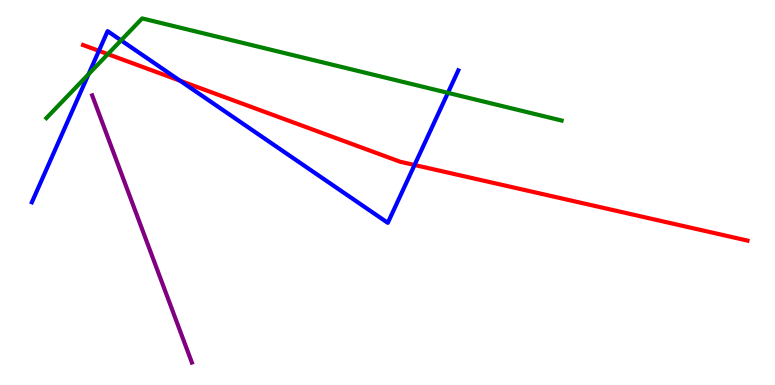[{'lines': ['blue', 'red'], 'intersections': [{'x': 1.28, 'y': 8.68}, {'x': 2.32, 'y': 7.9}, {'x': 5.35, 'y': 5.71}]}, {'lines': ['green', 'red'], 'intersections': [{'x': 1.39, 'y': 8.59}]}, {'lines': ['purple', 'red'], 'intersections': []}, {'lines': ['blue', 'green'], 'intersections': [{'x': 1.14, 'y': 8.07}, {'x': 1.56, 'y': 8.95}, {'x': 5.78, 'y': 7.59}]}, {'lines': ['blue', 'purple'], 'intersections': []}, {'lines': ['green', 'purple'], 'intersections': []}]